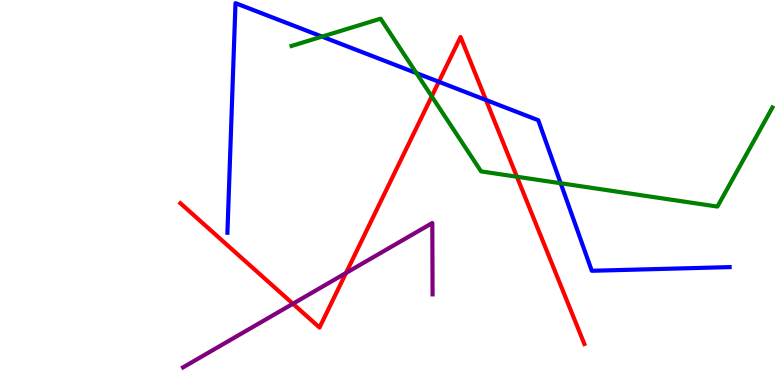[{'lines': ['blue', 'red'], 'intersections': [{'x': 5.66, 'y': 7.88}, {'x': 6.27, 'y': 7.4}]}, {'lines': ['green', 'red'], 'intersections': [{'x': 5.57, 'y': 7.5}, {'x': 6.67, 'y': 5.41}]}, {'lines': ['purple', 'red'], 'intersections': [{'x': 3.78, 'y': 2.11}, {'x': 4.46, 'y': 2.91}]}, {'lines': ['blue', 'green'], 'intersections': [{'x': 4.16, 'y': 9.05}, {'x': 5.37, 'y': 8.1}, {'x': 7.23, 'y': 5.24}]}, {'lines': ['blue', 'purple'], 'intersections': []}, {'lines': ['green', 'purple'], 'intersections': []}]